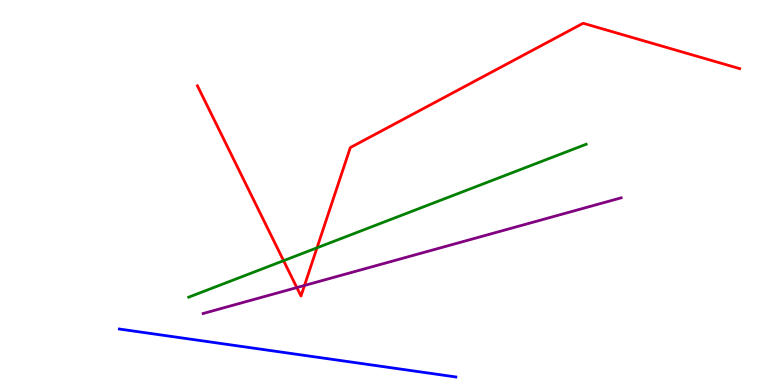[{'lines': ['blue', 'red'], 'intersections': []}, {'lines': ['green', 'red'], 'intersections': [{'x': 3.66, 'y': 3.23}, {'x': 4.09, 'y': 3.56}]}, {'lines': ['purple', 'red'], 'intersections': [{'x': 3.83, 'y': 2.53}, {'x': 3.93, 'y': 2.59}]}, {'lines': ['blue', 'green'], 'intersections': []}, {'lines': ['blue', 'purple'], 'intersections': []}, {'lines': ['green', 'purple'], 'intersections': []}]